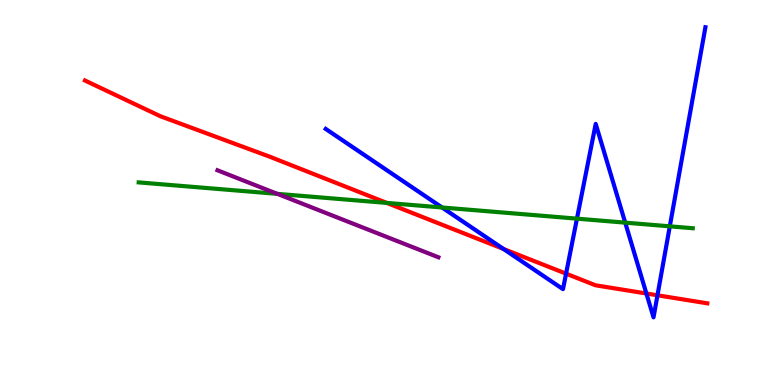[{'lines': ['blue', 'red'], 'intersections': [{'x': 6.5, 'y': 3.53}, {'x': 7.3, 'y': 2.89}, {'x': 8.34, 'y': 2.38}, {'x': 8.48, 'y': 2.33}]}, {'lines': ['green', 'red'], 'intersections': [{'x': 4.99, 'y': 4.73}]}, {'lines': ['purple', 'red'], 'intersections': []}, {'lines': ['blue', 'green'], 'intersections': [{'x': 5.7, 'y': 4.61}, {'x': 7.44, 'y': 4.32}, {'x': 8.07, 'y': 4.22}, {'x': 8.64, 'y': 4.12}]}, {'lines': ['blue', 'purple'], 'intersections': []}, {'lines': ['green', 'purple'], 'intersections': [{'x': 3.58, 'y': 4.96}]}]